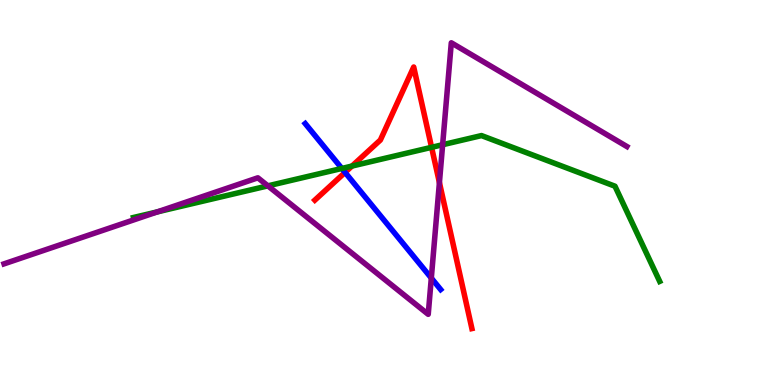[{'lines': ['blue', 'red'], 'intersections': [{'x': 4.45, 'y': 5.52}]}, {'lines': ['green', 'red'], 'intersections': [{'x': 4.54, 'y': 5.69}, {'x': 5.57, 'y': 6.17}]}, {'lines': ['purple', 'red'], 'intersections': [{'x': 5.67, 'y': 5.26}]}, {'lines': ['blue', 'green'], 'intersections': [{'x': 4.41, 'y': 5.62}]}, {'lines': ['blue', 'purple'], 'intersections': [{'x': 5.57, 'y': 2.78}]}, {'lines': ['green', 'purple'], 'intersections': [{'x': 2.03, 'y': 4.5}, {'x': 3.46, 'y': 5.17}, {'x': 5.71, 'y': 6.24}]}]